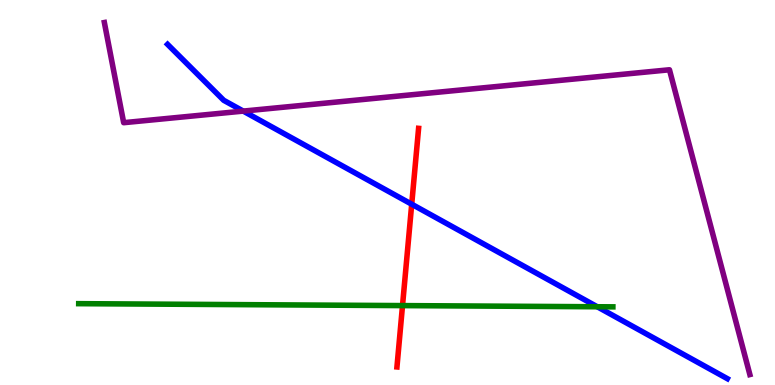[{'lines': ['blue', 'red'], 'intersections': [{'x': 5.31, 'y': 4.7}]}, {'lines': ['green', 'red'], 'intersections': [{'x': 5.19, 'y': 2.06}]}, {'lines': ['purple', 'red'], 'intersections': []}, {'lines': ['blue', 'green'], 'intersections': [{'x': 7.71, 'y': 2.03}]}, {'lines': ['blue', 'purple'], 'intersections': [{'x': 3.14, 'y': 7.11}]}, {'lines': ['green', 'purple'], 'intersections': []}]